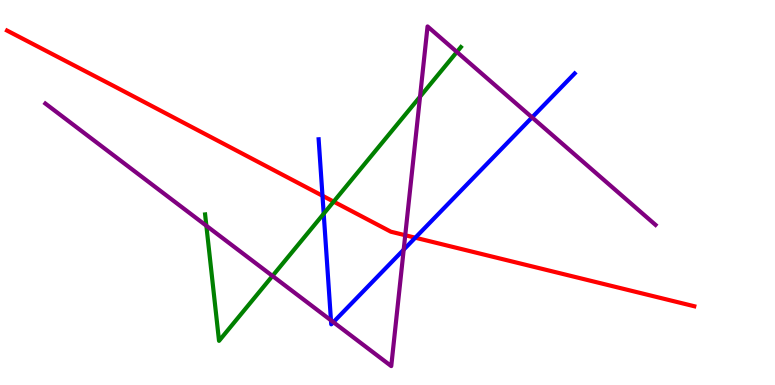[{'lines': ['blue', 'red'], 'intersections': [{'x': 4.16, 'y': 4.92}, {'x': 5.36, 'y': 3.83}]}, {'lines': ['green', 'red'], 'intersections': [{'x': 4.31, 'y': 4.76}]}, {'lines': ['purple', 'red'], 'intersections': [{'x': 5.23, 'y': 3.89}]}, {'lines': ['blue', 'green'], 'intersections': [{'x': 4.18, 'y': 4.45}]}, {'lines': ['blue', 'purple'], 'intersections': [{'x': 4.27, 'y': 1.68}, {'x': 4.3, 'y': 1.63}, {'x': 5.21, 'y': 3.52}, {'x': 6.87, 'y': 6.95}]}, {'lines': ['green', 'purple'], 'intersections': [{'x': 2.66, 'y': 4.14}, {'x': 3.52, 'y': 2.83}, {'x': 5.42, 'y': 7.49}, {'x': 5.9, 'y': 8.65}]}]